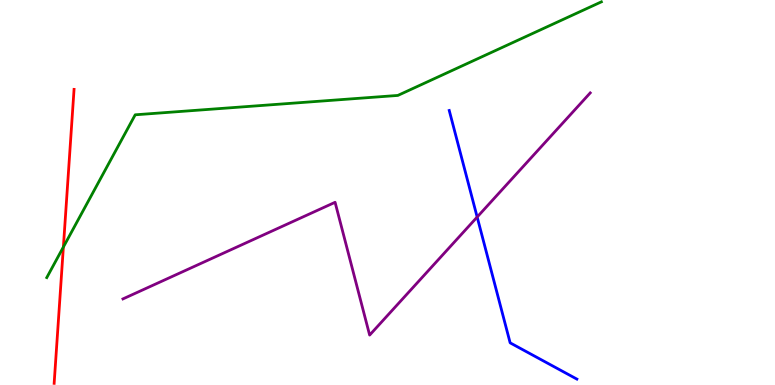[{'lines': ['blue', 'red'], 'intersections': []}, {'lines': ['green', 'red'], 'intersections': [{'x': 0.818, 'y': 3.58}]}, {'lines': ['purple', 'red'], 'intersections': []}, {'lines': ['blue', 'green'], 'intersections': []}, {'lines': ['blue', 'purple'], 'intersections': [{'x': 6.16, 'y': 4.36}]}, {'lines': ['green', 'purple'], 'intersections': []}]